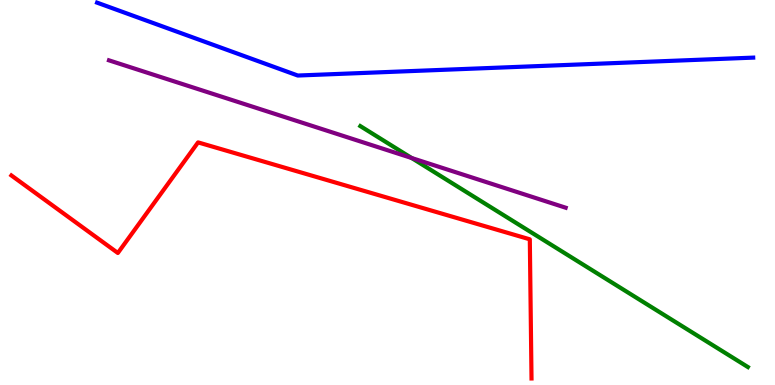[{'lines': ['blue', 'red'], 'intersections': []}, {'lines': ['green', 'red'], 'intersections': []}, {'lines': ['purple', 'red'], 'intersections': []}, {'lines': ['blue', 'green'], 'intersections': []}, {'lines': ['blue', 'purple'], 'intersections': []}, {'lines': ['green', 'purple'], 'intersections': [{'x': 5.31, 'y': 5.9}]}]